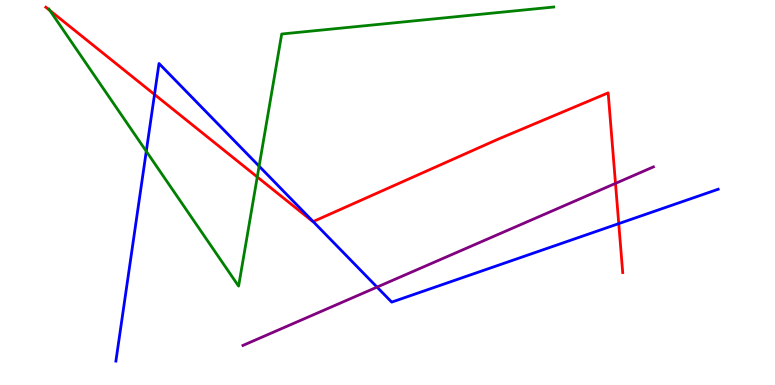[{'lines': ['blue', 'red'], 'intersections': [{'x': 1.99, 'y': 7.55}, {'x': 4.04, 'y': 4.24}, {'x': 7.98, 'y': 4.19}]}, {'lines': ['green', 'red'], 'intersections': [{'x': 0.644, 'y': 9.73}, {'x': 3.32, 'y': 5.4}]}, {'lines': ['purple', 'red'], 'intersections': [{'x': 7.94, 'y': 5.24}]}, {'lines': ['blue', 'green'], 'intersections': [{'x': 1.89, 'y': 6.07}, {'x': 3.34, 'y': 5.68}]}, {'lines': ['blue', 'purple'], 'intersections': [{'x': 4.87, 'y': 2.54}]}, {'lines': ['green', 'purple'], 'intersections': []}]